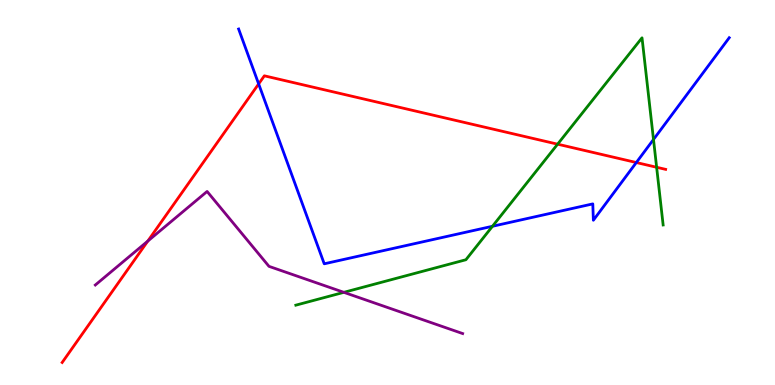[{'lines': ['blue', 'red'], 'intersections': [{'x': 3.34, 'y': 7.82}, {'x': 8.21, 'y': 5.78}]}, {'lines': ['green', 'red'], 'intersections': [{'x': 7.2, 'y': 6.26}, {'x': 8.47, 'y': 5.66}]}, {'lines': ['purple', 'red'], 'intersections': [{'x': 1.91, 'y': 3.74}]}, {'lines': ['blue', 'green'], 'intersections': [{'x': 6.35, 'y': 4.12}, {'x': 8.43, 'y': 6.38}]}, {'lines': ['blue', 'purple'], 'intersections': []}, {'lines': ['green', 'purple'], 'intersections': [{'x': 4.44, 'y': 2.41}]}]